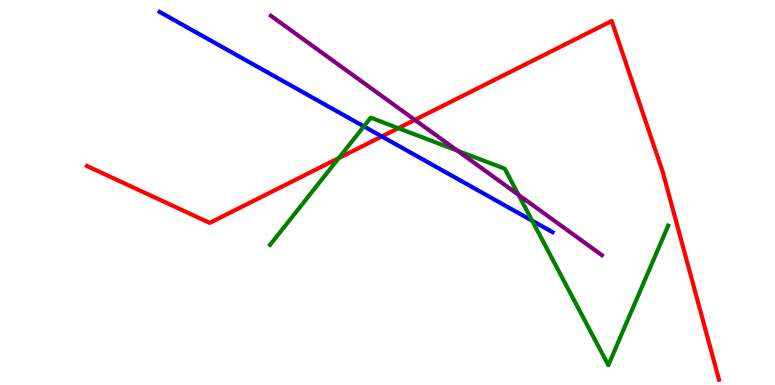[{'lines': ['blue', 'red'], 'intersections': [{'x': 4.93, 'y': 6.46}]}, {'lines': ['green', 'red'], 'intersections': [{'x': 4.37, 'y': 5.89}, {'x': 5.14, 'y': 6.67}]}, {'lines': ['purple', 'red'], 'intersections': [{'x': 5.35, 'y': 6.89}]}, {'lines': ['blue', 'green'], 'intersections': [{'x': 4.7, 'y': 6.72}, {'x': 6.87, 'y': 4.27}]}, {'lines': ['blue', 'purple'], 'intersections': []}, {'lines': ['green', 'purple'], 'intersections': [{'x': 5.9, 'y': 6.09}, {'x': 6.69, 'y': 4.94}]}]